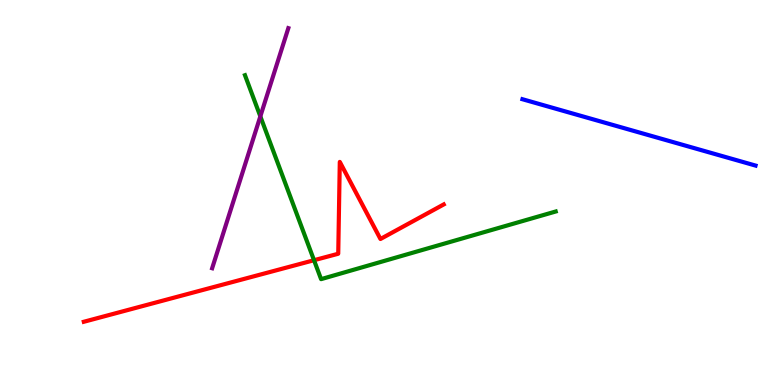[{'lines': ['blue', 'red'], 'intersections': []}, {'lines': ['green', 'red'], 'intersections': [{'x': 4.05, 'y': 3.24}]}, {'lines': ['purple', 'red'], 'intersections': []}, {'lines': ['blue', 'green'], 'intersections': []}, {'lines': ['blue', 'purple'], 'intersections': []}, {'lines': ['green', 'purple'], 'intersections': [{'x': 3.36, 'y': 6.98}]}]